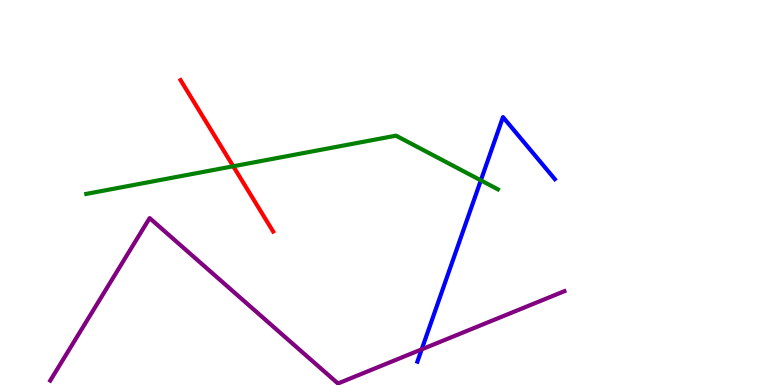[{'lines': ['blue', 'red'], 'intersections': []}, {'lines': ['green', 'red'], 'intersections': [{'x': 3.01, 'y': 5.68}]}, {'lines': ['purple', 'red'], 'intersections': []}, {'lines': ['blue', 'green'], 'intersections': [{'x': 6.2, 'y': 5.32}]}, {'lines': ['blue', 'purple'], 'intersections': [{'x': 5.44, 'y': 0.926}]}, {'lines': ['green', 'purple'], 'intersections': []}]